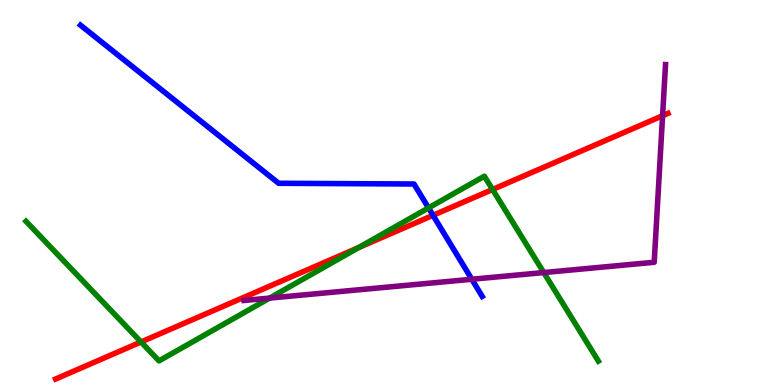[{'lines': ['blue', 'red'], 'intersections': [{'x': 5.59, 'y': 4.41}]}, {'lines': ['green', 'red'], 'intersections': [{'x': 1.82, 'y': 1.12}, {'x': 4.63, 'y': 3.57}, {'x': 6.36, 'y': 5.08}]}, {'lines': ['purple', 'red'], 'intersections': [{'x': 8.55, 'y': 6.99}]}, {'lines': ['blue', 'green'], 'intersections': [{'x': 5.53, 'y': 4.6}]}, {'lines': ['blue', 'purple'], 'intersections': [{'x': 6.09, 'y': 2.75}]}, {'lines': ['green', 'purple'], 'intersections': [{'x': 3.48, 'y': 2.26}, {'x': 7.02, 'y': 2.92}]}]